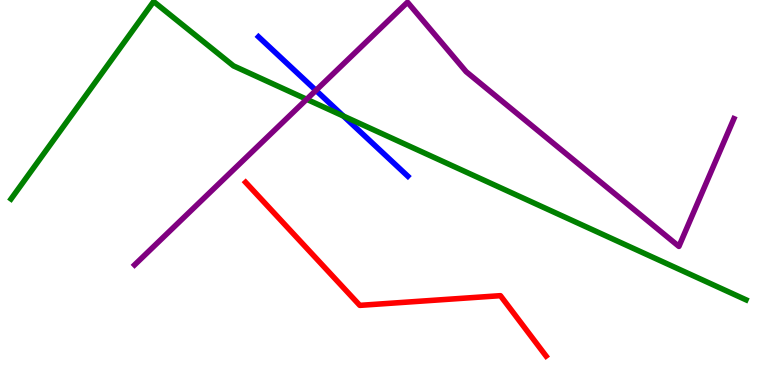[{'lines': ['blue', 'red'], 'intersections': []}, {'lines': ['green', 'red'], 'intersections': []}, {'lines': ['purple', 'red'], 'intersections': []}, {'lines': ['blue', 'green'], 'intersections': [{'x': 4.43, 'y': 6.99}]}, {'lines': ['blue', 'purple'], 'intersections': [{'x': 4.08, 'y': 7.65}]}, {'lines': ['green', 'purple'], 'intersections': [{'x': 3.96, 'y': 7.42}]}]